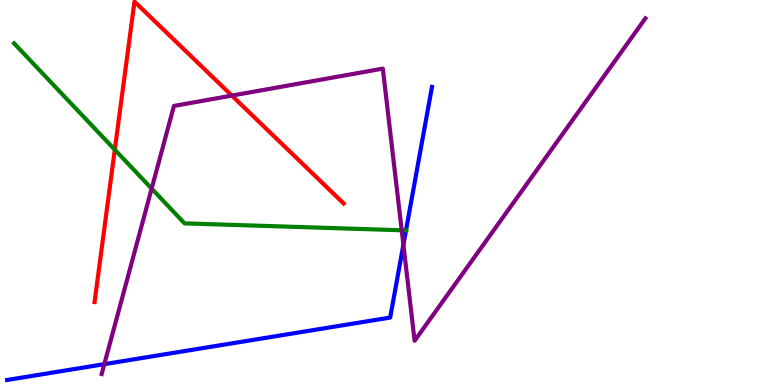[{'lines': ['blue', 'red'], 'intersections': []}, {'lines': ['green', 'red'], 'intersections': [{'x': 1.48, 'y': 6.11}]}, {'lines': ['purple', 'red'], 'intersections': [{'x': 2.99, 'y': 7.52}]}, {'lines': ['blue', 'green'], 'intersections': [{'x': 5.24, 'y': 4.02}]}, {'lines': ['blue', 'purple'], 'intersections': [{'x': 1.35, 'y': 0.541}, {'x': 5.2, 'y': 3.64}]}, {'lines': ['green', 'purple'], 'intersections': [{'x': 1.96, 'y': 5.1}, {'x': 5.18, 'y': 4.02}]}]